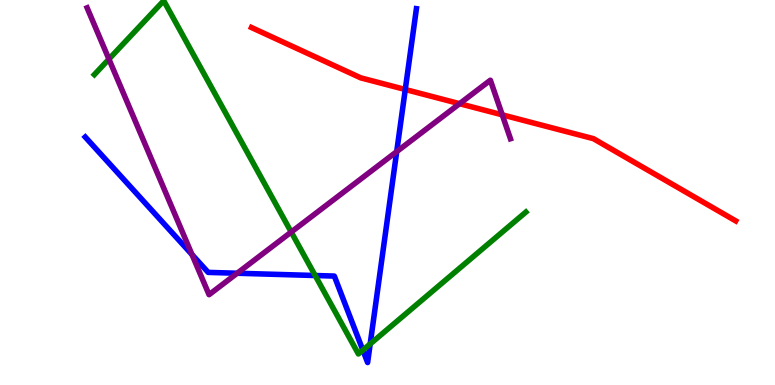[{'lines': ['blue', 'red'], 'intersections': [{'x': 5.23, 'y': 7.68}]}, {'lines': ['green', 'red'], 'intersections': []}, {'lines': ['purple', 'red'], 'intersections': [{'x': 5.93, 'y': 7.31}, {'x': 6.48, 'y': 7.02}]}, {'lines': ['blue', 'green'], 'intersections': [{'x': 4.07, 'y': 2.84}, {'x': 4.68, 'y': 0.905}, {'x': 4.78, 'y': 1.07}]}, {'lines': ['blue', 'purple'], 'intersections': [{'x': 2.48, 'y': 3.39}, {'x': 3.06, 'y': 2.9}, {'x': 5.12, 'y': 6.06}]}, {'lines': ['green', 'purple'], 'intersections': [{'x': 1.41, 'y': 8.46}, {'x': 3.76, 'y': 3.97}]}]